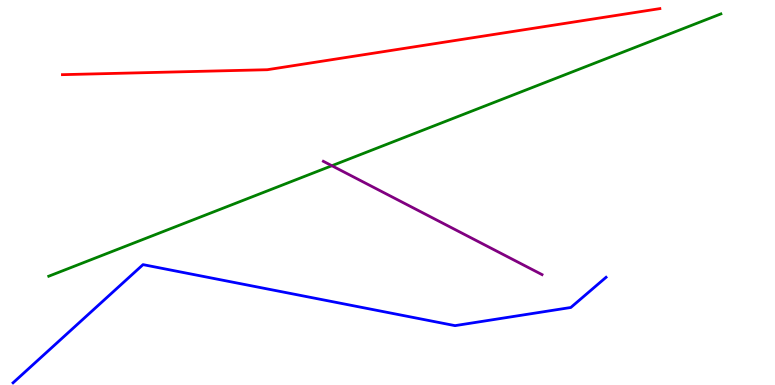[{'lines': ['blue', 'red'], 'intersections': []}, {'lines': ['green', 'red'], 'intersections': []}, {'lines': ['purple', 'red'], 'intersections': []}, {'lines': ['blue', 'green'], 'intersections': []}, {'lines': ['blue', 'purple'], 'intersections': []}, {'lines': ['green', 'purple'], 'intersections': [{'x': 4.28, 'y': 5.7}]}]